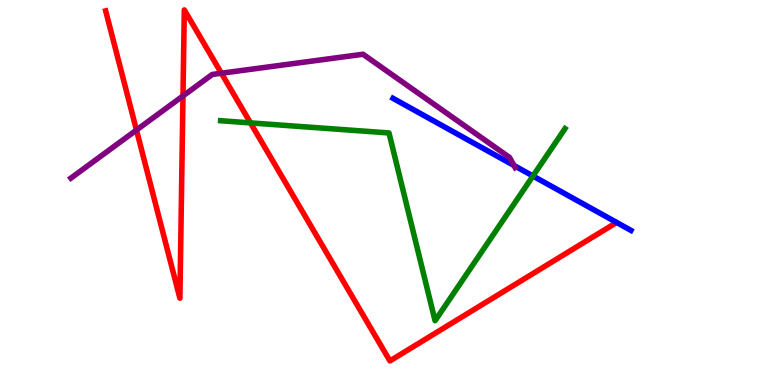[{'lines': ['blue', 'red'], 'intersections': []}, {'lines': ['green', 'red'], 'intersections': [{'x': 3.23, 'y': 6.81}]}, {'lines': ['purple', 'red'], 'intersections': [{'x': 1.76, 'y': 6.62}, {'x': 2.36, 'y': 7.51}, {'x': 2.86, 'y': 8.1}]}, {'lines': ['blue', 'green'], 'intersections': [{'x': 6.88, 'y': 5.43}]}, {'lines': ['blue', 'purple'], 'intersections': [{'x': 6.63, 'y': 5.7}]}, {'lines': ['green', 'purple'], 'intersections': []}]